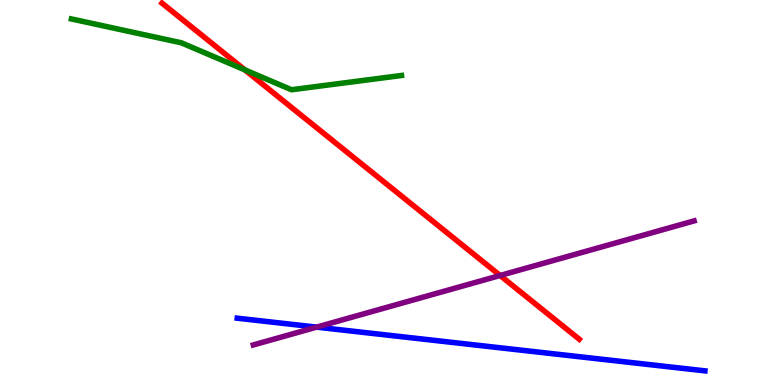[{'lines': ['blue', 'red'], 'intersections': []}, {'lines': ['green', 'red'], 'intersections': [{'x': 3.16, 'y': 8.18}]}, {'lines': ['purple', 'red'], 'intersections': [{'x': 6.45, 'y': 2.84}]}, {'lines': ['blue', 'green'], 'intersections': []}, {'lines': ['blue', 'purple'], 'intersections': [{'x': 4.09, 'y': 1.5}]}, {'lines': ['green', 'purple'], 'intersections': []}]